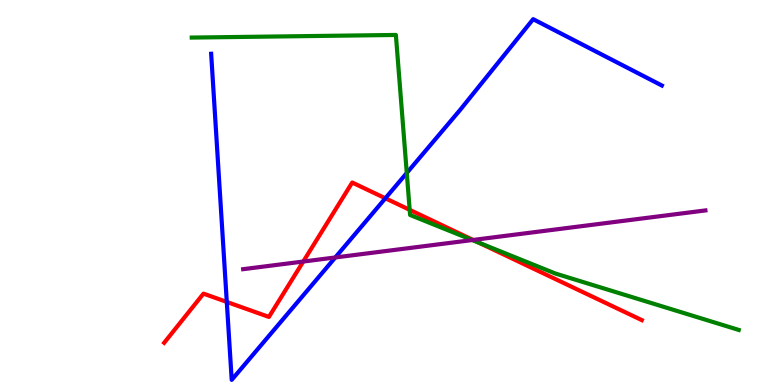[{'lines': ['blue', 'red'], 'intersections': [{'x': 2.93, 'y': 2.16}, {'x': 4.97, 'y': 4.85}]}, {'lines': ['green', 'red'], 'intersections': [{'x': 5.29, 'y': 4.55}, {'x': 6.18, 'y': 3.7}]}, {'lines': ['purple', 'red'], 'intersections': [{'x': 3.91, 'y': 3.21}, {'x': 6.1, 'y': 3.77}]}, {'lines': ['blue', 'green'], 'intersections': [{'x': 5.25, 'y': 5.51}]}, {'lines': ['blue', 'purple'], 'intersections': [{'x': 4.33, 'y': 3.31}]}, {'lines': ['green', 'purple'], 'intersections': [{'x': 6.09, 'y': 3.76}]}]